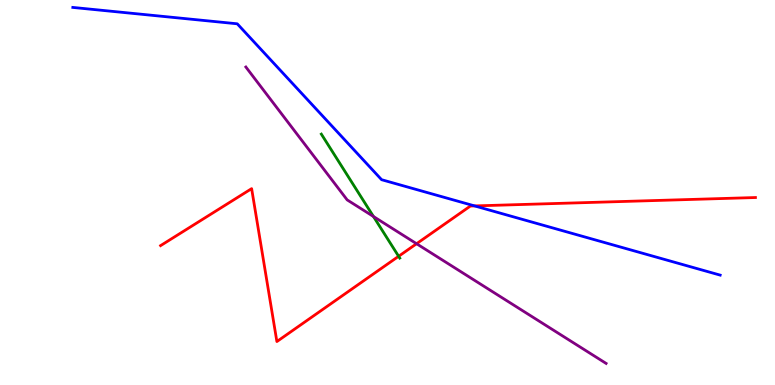[{'lines': ['blue', 'red'], 'intersections': [{'x': 6.12, 'y': 4.65}]}, {'lines': ['green', 'red'], 'intersections': [{'x': 5.14, 'y': 3.34}]}, {'lines': ['purple', 'red'], 'intersections': [{'x': 5.38, 'y': 3.67}]}, {'lines': ['blue', 'green'], 'intersections': []}, {'lines': ['blue', 'purple'], 'intersections': []}, {'lines': ['green', 'purple'], 'intersections': [{'x': 4.82, 'y': 4.38}]}]